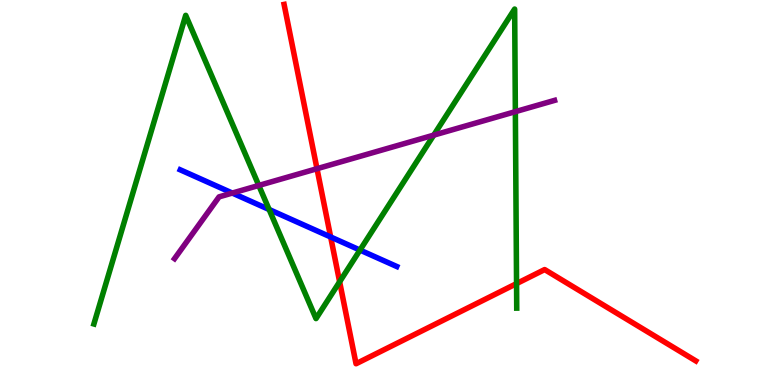[{'lines': ['blue', 'red'], 'intersections': [{'x': 4.27, 'y': 3.84}]}, {'lines': ['green', 'red'], 'intersections': [{'x': 4.38, 'y': 2.68}, {'x': 6.67, 'y': 2.63}]}, {'lines': ['purple', 'red'], 'intersections': [{'x': 4.09, 'y': 5.62}]}, {'lines': ['blue', 'green'], 'intersections': [{'x': 3.47, 'y': 4.56}, {'x': 4.64, 'y': 3.5}]}, {'lines': ['blue', 'purple'], 'intersections': [{'x': 3.0, 'y': 4.99}]}, {'lines': ['green', 'purple'], 'intersections': [{'x': 3.34, 'y': 5.18}, {'x': 5.6, 'y': 6.49}, {'x': 6.65, 'y': 7.1}]}]